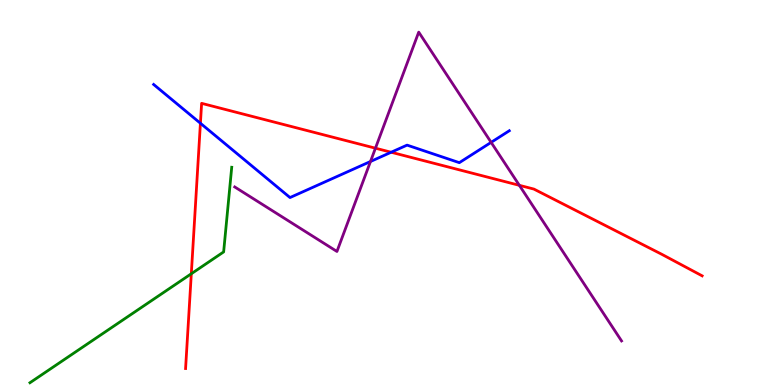[{'lines': ['blue', 'red'], 'intersections': [{'x': 2.59, 'y': 6.8}, {'x': 5.05, 'y': 6.05}]}, {'lines': ['green', 'red'], 'intersections': [{'x': 2.47, 'y': 2.89}]}, {'lines': ['purple', 'red'], 'intersections': [{'x': 4.84, 'y': 6.15}, {'x': 6.7, 'y': 5.19}]}, {'lines': ['blue', 'green'], 'intersections': []}, {'lines': ['blue', 'purple'], 'intersections': [{'x': 4.78, 'y': 5.81}, {'x': 6.34, 'y': 6.3}]}, {'lines': ['green', 'purple'], 'intersections': []}]